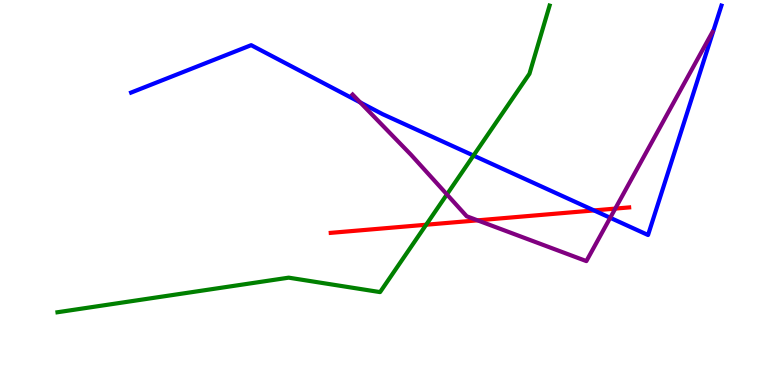[{'lines': ['blue', 'red'], 'intersections': [{'x': 7.66, 'y': 4.53}]}, {'lines': ['green', 'red'], 'intersections': [{'x': 5.5, 'y': 4.16}]}, {'lines': ['purple', 'red'], 'intersections': [{'x': 6.16, 'y': 4.28}, {'x': 7.94, 'y': 4.58}]}, {'lines': ['blue', 'green'], 'intersections': [{'x': 6.11, 'y': 5.96}]}, {'lines': ['blue', 'purple'], 'intersections': [{'x': 4.65, 'y': 7.34}, {'x': 7.87, 'y': 4.34}]}, {'lines': ['green', 'purple'], 'intersections': [{'x': 5.77, 'y': 4.95}]}]